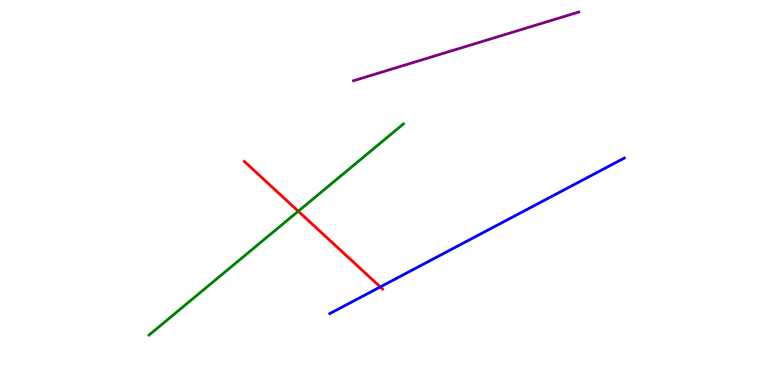[{'lines': ['blue', 'red'], 'intersections': [{'x': 4.91, 'y': 2.55}]}, {'lines': ['green', 'red'], 'intersections': [{'x': 3.85, 'y': 4.51}]}, {'lines': ['purple', 'red'], 'intersections': []}, {'lines': ['blue', 'green'], 'intersections': []}, {'lines': ['blue', 'purple'], 'intersections': []}, {'lines': ['green', 'purple'], 'intersections': []}]